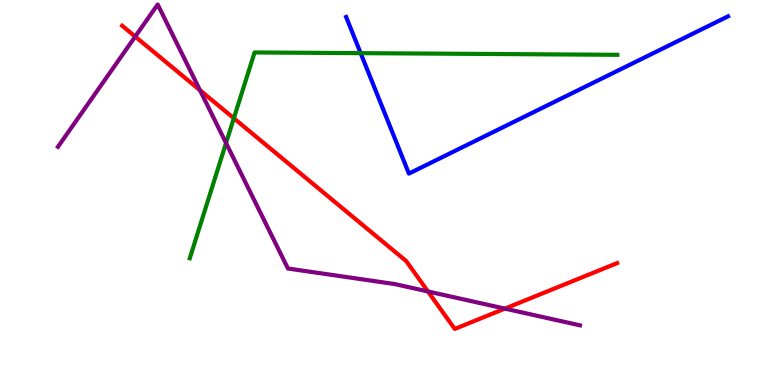[{'lines': ['blue', 'red'], 'intersections': []}, {'lines': ['green', 'red'], 'intersections': [{'x': 3.02, 'y': 6.93}]}, {'lines': ['purple', 'red'], 'intersections': [{'x': 1.74, 'y': 9.05}, {'x': 2.58, 'y': 7.66}, {'x': 5.52, 'y': 2.43}, {'x': 6.51, 'y': 1.98}]}, {'lines': ['blue', 'green'], 'intersections': [{'x': 4.65, 'y': 8.62}]}, {'lines': ['blue', 'purple'], 'intersections': []}, {'lines': ['green', 'purple'], 'intersections': [{'x': 2.92, 'y': 6.28}]}]